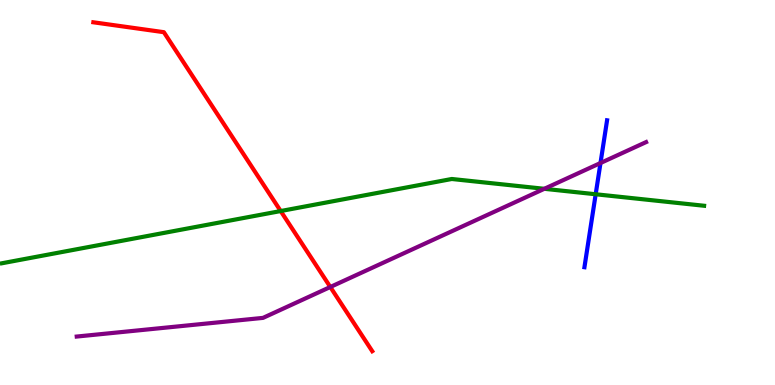[{'lines': ['blue', 'red'], 'intersections': []}, {'lines': ['green', 'red'], 'intersections': [{'x': 3.62, 'y': 4.52}]}, {'lines': ['purple', 'red'], 'intersections': [{'x': 4.26, 'y': 2.55}]}, {'lines': ['blue', 'green'], 'intersections': [{'x': 7.69, 'y': 4.95}]}, {'lines': ['blue', 'purple'], 'intersections': [{'x': 7.75, 'y': 5.77}]}, {'lines': ['green', 'purple'], 'intersections': [{'x': 7.02, 'y': 5.1}]}]